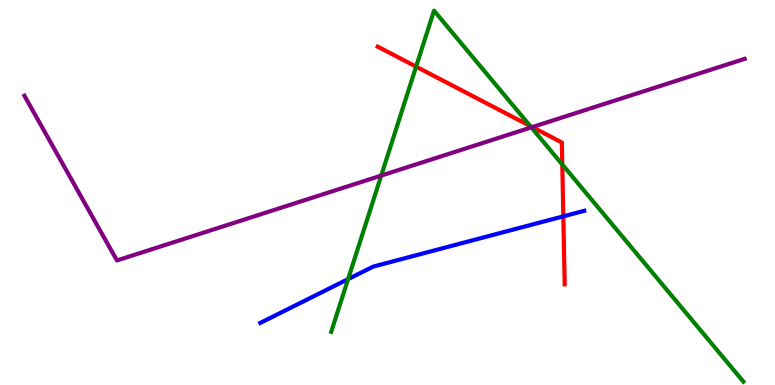[{'lines': ['blue', 'red'], 'intersections': [{'x': 7.27, 'y': 4.38}]}, {'lines': ['green', 'red'], 'intersections': [{'x': 5.37, 'y': 8.27}, {'x': 6.84, 'y': 6.73}, {'x': 7.26, 'y': 5.73}]}, {'lines': ['purple', 'red'], 'intersections': [{'x': 6.87, 'y': 6.7}]}, {'lines': ['blue', 'green'], 'intersections': [{'x': 4.49, 'y': 2.75}]}, {'lines': ['blue', 'purple'], 'intersections': []}, {'lines': ['green', 'purple'], 'intersections': [{'x': 4.92, 'y': 5.44}, {'x': 6.86, 'y': 6.69}]}]